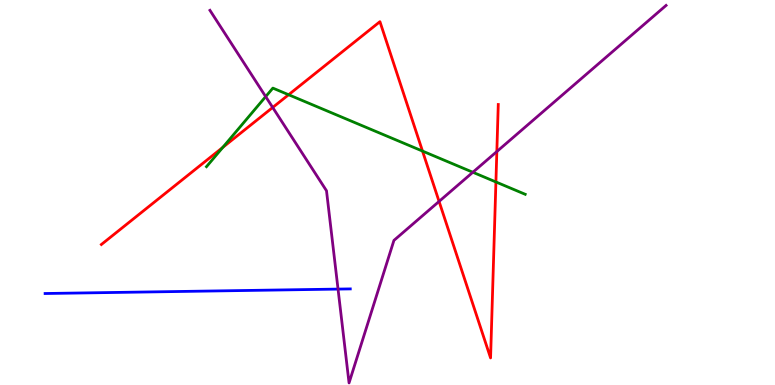[{'lines': ['blue', 'red'], 'intersections': []}, {'lines': ['green', 'red'], 'intersections': [{'x': 2.87, 'y': 6.17}, {'x': 3.72, 'y': 7.54}, {'x': 5.45, 'y': 6.08}, {'x': 6.4, 'y': 5.27}]}, {'lines': ['purple', 'red'], 'intersections': [{'x': 3.52, 'y': 7.21}, {'x': 5.67, 'y': 4.77}, {'x': 6.41, 'y': 6.06}]}, {'lines': ['blue', 'green'], 'intersections': []}, {'lines': ['blue', 'purple'], 'intersections': [{'x': 4.36, 'y': 2.49}]}, {'lines': ['green', 'purple'], 'intersections': [{'x': 3.43, 'y': 7.49}, {'x': 6.1, 'y': 5.53}]}]